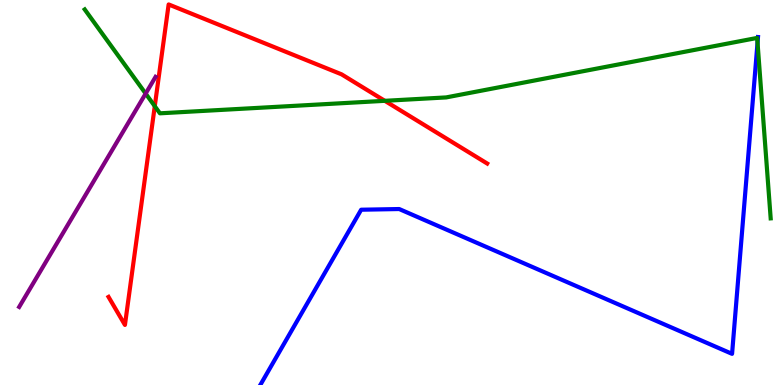[{'lines': ['blue', 'red'], 'intersections': []}, {'lines': ['green', 'red'], 'intersections': [{'x': 2.0, 'y': 7.24}, {'x': 4.97, 'y': 7.38}]}, {'lines': ['purple', 'red'], 'intersections': []}, {'lines': ['blue', 'green'], 'intersections': [{'x': 9.77, 'y': 8.89}]}, {'lines': ['blue', 'purple'], 'intersections': []}, {'lines': ['green', 'purple'], 'intersections': [{'x': 1.88, 'y': 7.57}]}]